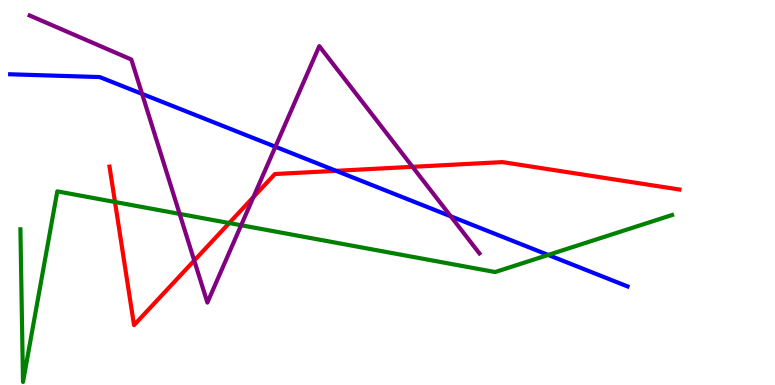[{'lines': ['blue', 'red'], 'intersections': [{'x': 4.34, 'y': 5.56}]}, {'lines': ['green', 'red'], 'intersections': [{'x': 1.48, 'y': 4.75}, {'x': 2.96, 'y': 4.21}]}, {'lines': ['purple', 'red'], 'intersections': [{'x': 2.51, 'y': 3.23}, {'x': 3.27, 'y': 4.88}, {'x': 5.32, 'y': 5.67}]}, {'lines': ['blue', 'green'], 'intersections': [{'x': 7.07, 'y': 3.38}]}, {'lines': ['blue', 'purple'], 'intersections': [{'x': 1.83, 'y': 7.56}, {'x': 3.55, 'y': 6.19}, {'x': 5.82, 'y': 4.38}]}, {'lines': ['green', 'purple'], 'intersections': [{'x': 2.32, 'y': 4.44}, {'x': 3.11, 'y': 4.15}]}]